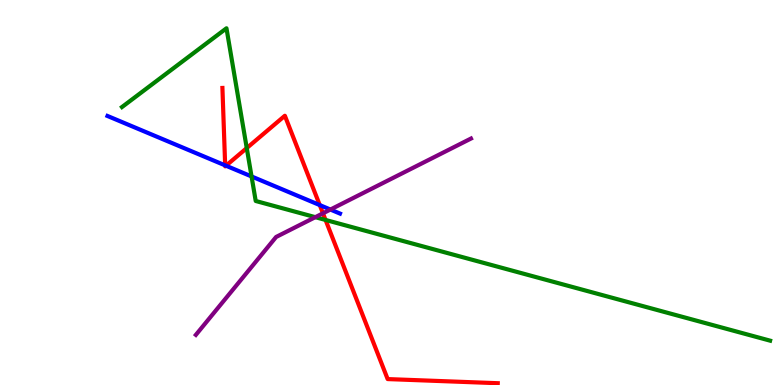[{'lines': ['blue', 'red'], 'intersections': [{'x': 2.91, 'y': 5.7}, {'x': 2.92, 'y': 5.7}, {'x': 4.13, 'y': 4.67}]}, {'lines': ['green', 'red'], 'intersections': [{'x': 3.18, 'y': 6.15}, {'x': 4.2, 'y': 4.29}]}, {'lines': ['purple', 'red'], 'intersections': [{'x': 4.17, 'y': 4.46}]}, {'lines': ['blue', 'green'], 'intersections': [{'x': 3.25, 'y': 5.42}]}, {'lines': ['blue', 'purple'], 'intersections': [{'x': 4.26, 'y': 4.56}]}, {'lines': ['green', 'purple'], 'intersections': [{'x': 4.07, 'y': 4.36}]}]